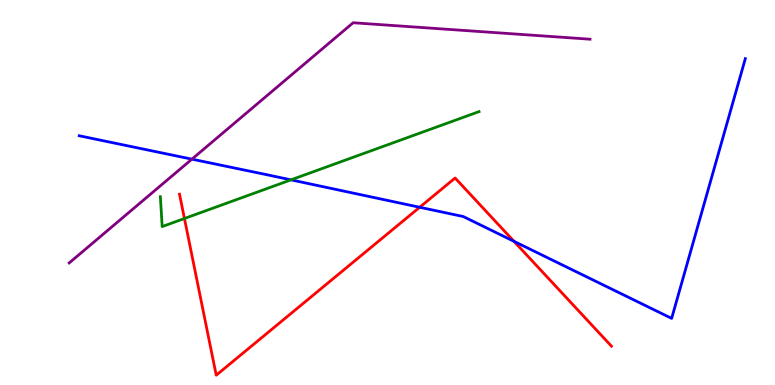[{'lines': ['blue', 'red'], 'intersections': [{'x': 5.42, 'y': 4.62}, {'x': 6.63, 'y': 3.73}]}, {'lines': ['green', 'red'], 'intersections': [{'x': 2.38, 'y': 4.32}]}, {'lines': ['purple', 'red'], 'intersections': []}, {'lines': ['blue', 'green'], 'intersections': [{'x': 3.75, 'y': 5.33}]}, {'lines': ['blue', 'purple'], 'intersections': [{'x': 2.48, 'y': 5.87}]}, {'lines': ['green', 'purple'], 'intersections': []}]